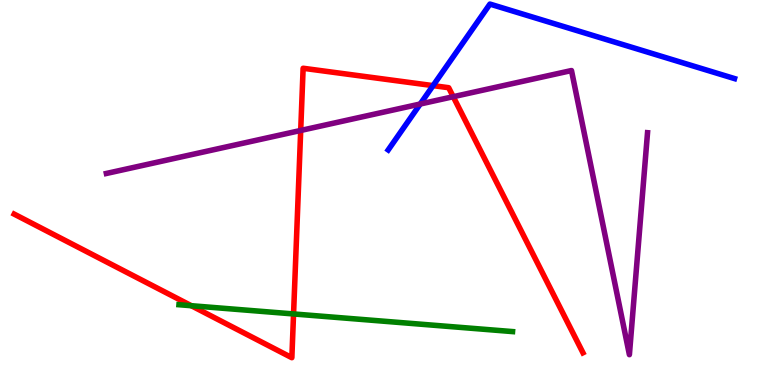[{'lines': ['blue', 'red'], 'intersections': [{'x': 5.59, 'y': 7.78}]}, {'lines': ['green', 'red'], 'intersections': [{'x': 2.47, 'y': 2.06}, {'x': 3.79, 'y': 1.85}]}, {'lines': ['purple', 'red'], 'intersections': [{'x': 3.88, 'y': 6.61}, {'x': 5.85, 'y': 7.49}]}, {'lines': ['blue', 'green'], 'intersections': []}, {'lines': ['blue', 'purple'], 'intersections': [{'x': 5.42, 'y': 7.3}]}, {'lines': ['green', 'purple'], 'intersections': []}]